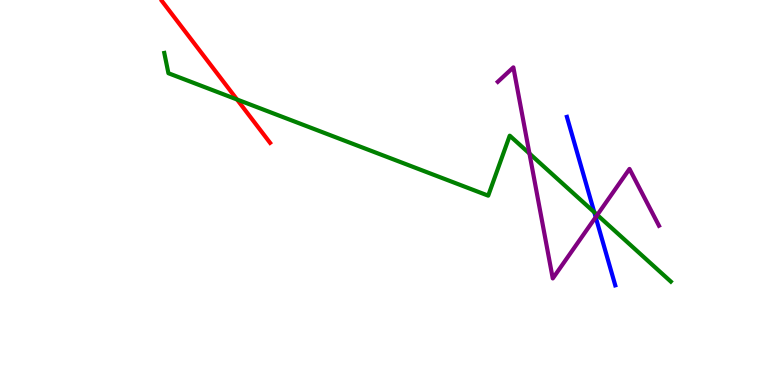[{'lines': ['blue', 'red'], 'intersections': []}, {'lines': ['green', 'red'], 'intersections': [{'x': 3.06, 'y': 7.42}]}, {'lines': ['purple', 'red'], 'intersections': []}, {'lines': ['blue', 'green'], 'intersections': [{'x': 7.67, 'y': 4.49}]}, {'lines': ['blue', 'purple'], 'intersections': [{'x': 7.69, 'y': 4.36}]}, {'lines': ['green', 'purple'], 'intersections': [{'x': 6.83, 'y': 6.01}, {'x': 7.71, 'y': 4.42}]}]